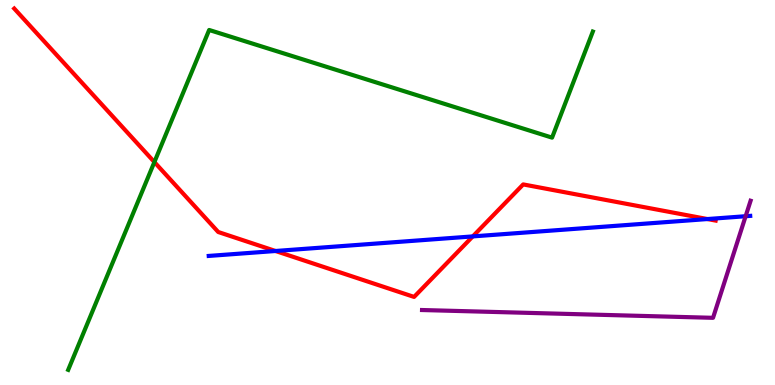[{'lines': ['blue', 'red'], 'intersections': [{'x': 3.56, 'y': 3.48}, {'x': 6.1, 'y': 3.86}, {'x': 9.13, 'y': 4.31}]}, {'lines': ['green', 'red'], 'intersections': [{'x': 1.99, 'y': 5.79}]}, {'lines': ['purple', 'red'], 'intersections': []}, {'lines': ['blue', 'green'], 'intersections': []}, {'lines': ['blue', 'purple'], 'intersections': [{'x': 9.62, 'y': 4.38}]}, {'lines': ['green', 'purple'], 'intersections': []}]